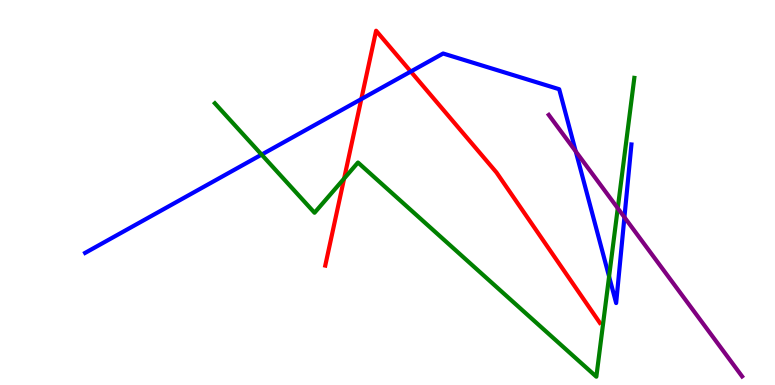[{'lines': ['blue', 'red'], 'intersections': [{'x': 4.66, 'y': 7.43}, {'x': 5.3, 'y': 8.14}]}, {'lines': ['green', 'red'], 'intersections': [{'x': 4.44, 'y': 5.36}]}, {'lines': ['purple', 'red'], 'intersections': []}, {'lines': ['blue', 'green'], 'intersections': [{'x': 3.38, 'y': 5.98}, {'x': 7.86, 'y': 2.82}]}, {'lines': ['blue', 'purple'], 'intersections': [{'x': 7.43, 'y': 6.07}, {'x': 8.06, 'y': 4.36}]}, {'lines': ['green', 'purple'], 'intersections': [{'x': 7.97, 'y': 4.59}]}]